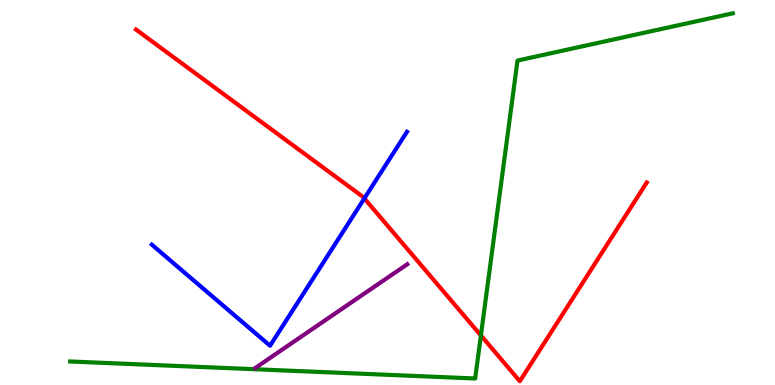[{'lines': ['blue', 'red'], 'intersections': [{'x': 4.7, 'y': 4.85}]}, {'lines': ['green', 'red'], 'intersections': [{'x': 6.21, 'y': 1.29}]}, {'lines': ['purple', 'red'], 'intersections': []}, {'lines': ['blue', 'green'], 'intersections': []}, {'lines': ['blue', 'purple'], 'intersections': []}, {'lines': ['green', 'purple'], 'intersections': []}]